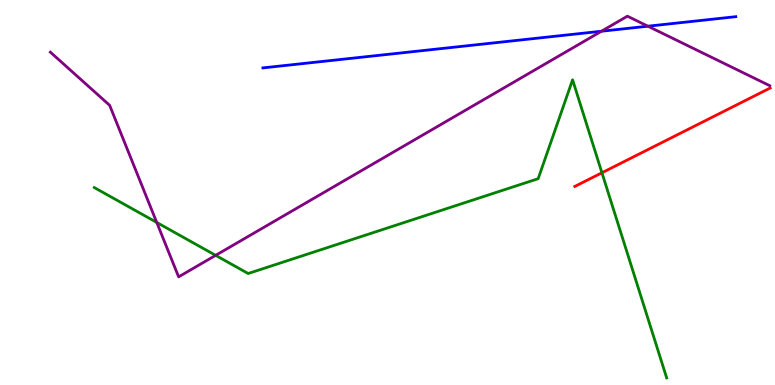[{'lines': ['blue', 'red'], 'intersections': []}, {'lines': ['green', 'red'], 'intersections': [{'x': 7.77, 'y': 5.51}]}, {'lines': ['purple', 'red'], 'intersections': []}, {'lines': ['blue', 'green'], 'intersections': []}, {'lines': ['blue', 'purple'], 'intersections': [{'x': 7.76, 'y': 9.19}, {'x': 8.36, 'y': 9.32}]}, {'lines': ['green', 'purple'], 'intersections': [{'x': 2.02, 'y': 4.22}, {'x': 2.78, 'y': 3.37}]}]